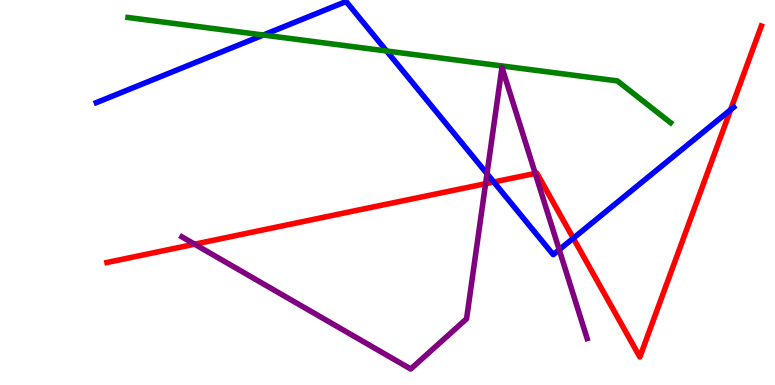[{'lines': ['blue', 'red'], 'intersections': [{'x': 6.37, 'y': 5.27}, {'x': 7.4, 'y': 3.81}, {'x': 9.43, 'y': 7.15}]}, {'lines': ['green', 'red'], 'intersections': []}, {'lines': ['purple', 'red'], 'intersections': [{'x': 2.51, 'y': 3.66}, {'x': 6.27, 'y': 5.23}, {'x': 6.91, 'y': 5.5}]}, {'lines': ['blue', 'green'], 'intersections': [{'x': 3.4, 'y': 9.09}, {'x': 4.99, 'y': 8.68}]}, {'lines': ['blue', 'purple'], 'intersections': [{'x': 6.28, 'y': 5.49}, {'x': 7.22, 'y': 3.51}]}, {'lines': ['green', 'purple'], 'intersections': []}]